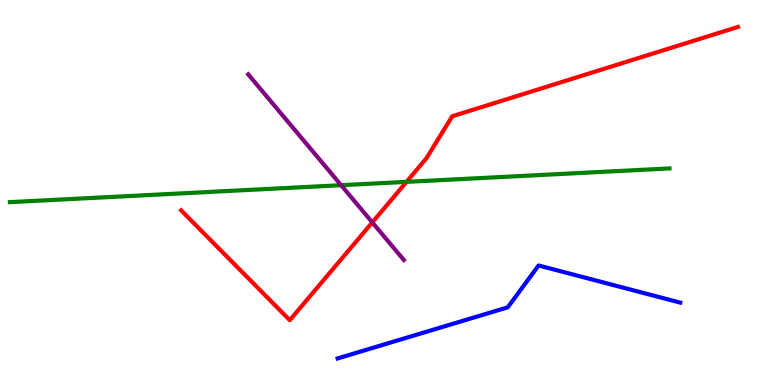[{'lines': ['blue', 'red'], 'intersections': []}, {'lines': ['green', 'red'], 'intersections': [{'x': 5.25, 'y': 5.28}]}, {'lines': ['purple', 'red'], 'intersections': [{'x': 4.8, 'y': 4.22}]}, {'lines': ['blue', 'green'], 'intersections': []}, {'lines': ['blue', 'purple'], 'intersections': []}, {'lines': ['green', 'purple'], 'intersections': [{'x': 4.4, 'y': 5.19}]}]